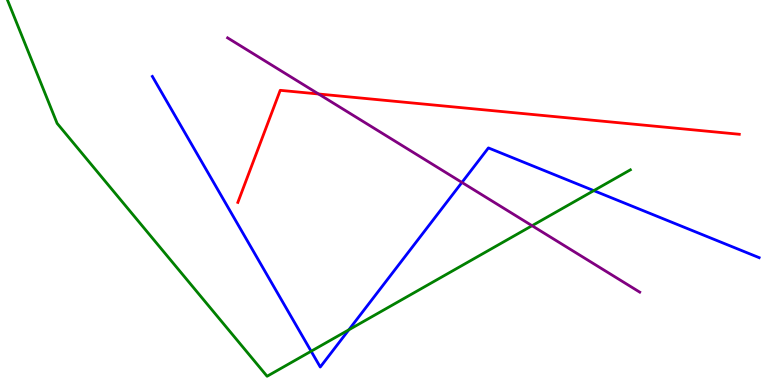[{'lines': ['blue', 'red'], 'intersections': []}, {'lines': ['green', 'red'], 'intersections': []}, {'lines': ['purple', 'red'], 'intersections': [{'x': 4.11, 'y': 7.56}]}, {'lines': ['blue', 'green'], 'intersections': [{'x': 4.01, 'y': 0.877}, {'x': 4.5, 'y': 1.43}, {'x': 7.66, 'y': 5.05}]}, {'lines': ['blue', 'purple'], 'intersections': [{'x': 5.96, 'y': 5.26}]}, {'lines': ['green', 'purple'], 'intersections': [{'x': 6.87, 'y': 4.14}]}]